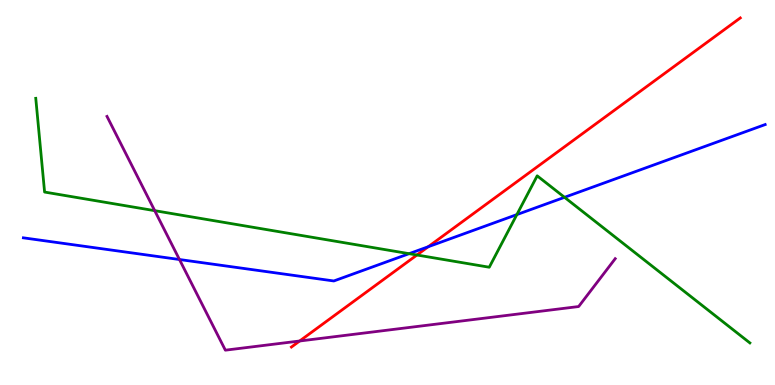[{'lines': ['blue', 'red'], 'intersections': [{'x': 5.53, 'y': 3.59}]}, {'lines': ['green', 'red'], 'intersections': [{'x': 5.38, 'y': 3.38}]}, {'lines': ['purple', 'red'], 'intersections': [{'x': 3.87, 'y': 1.14}]}, {'lines': ['blue', 'green'], 'intersections': [{'x': 5.28, 'y': 3.41}, {'x': 6.67, 'y': 4.43}, {'x': 7.28, 'y': 4.87}]}, {'lines': ['blue', 'purple'], 'intersections': [{'x': 2.32, 'y': 3.26}]}, {'lines': ['green', 'purple'], 'intersections': [{'x': 2.0, 'y': 4.53}]}]